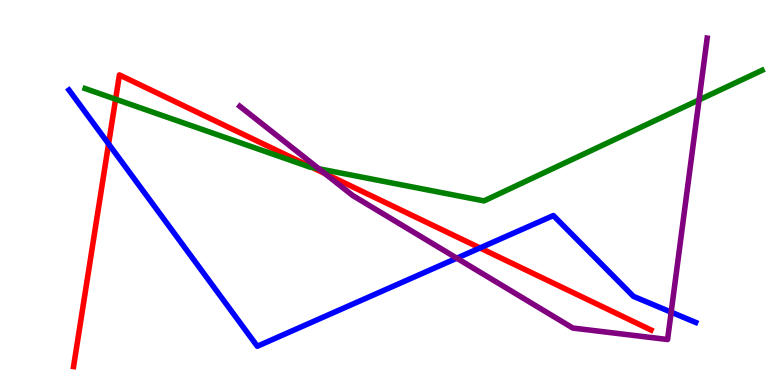[{'lines': ['blue', 'red'], 'intersections': [{'x': 1.4, 'y': 6.26}, {'x': 6.19, 'y': 3.56}]}, {'lines': ['green', 'red'], 'intersections': [{'x': 1.49, 'y': 7.42}, {'x': 4.03, 'y': 5.65}]}, {'lines': ['purple', 'red'], 'intersections': [{'x': 4.19, 'y': 5.49}]}, {'lines': ['blue', 'green'], 'intersections': []}, {'lines': ['blue', 'purple'], 'intersections': [{'x': 5.89, 'y': 3.29}, {'x': 8.66, 'y': 1.89}]}, {'lines': ['green', 'purple'], 'intersections': [{'x': 4.11, 'y': 5.62}, {'x': 9.02, 'y': 7.41}]}]